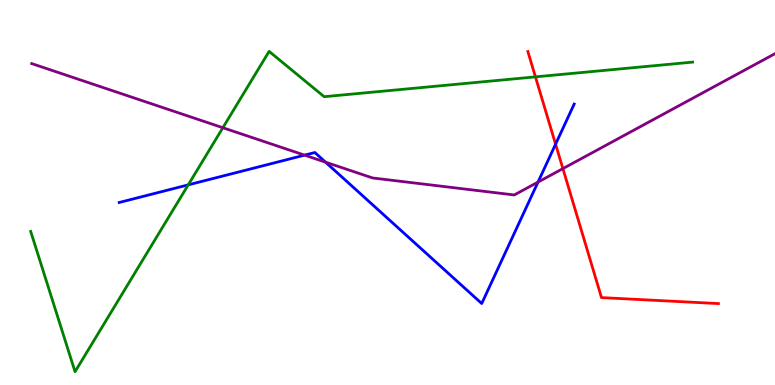[{'lines': ['blue', 'red'], 'intersections': [{'x': 7.17, 'y': 6.26}]}, {'lines': ['green', 'red'], 'intersections': [{'x': 6.91, 'y': 8.0}]}, {'lines': ['purple', 'red'], 'intersections': [{'x': 7.26, 'y': 5.62}]}, {'lines': ['blue', 'green'], 'intersections': [{'x': 2.43, 'y': 5.2}]}, {'lines': ['blue', 'purple'], 'intersections': [{'x': 3.93, 'y': 5.97}, {'x': 4.2, 'y': 5.79}, {'x': 6.94, 'y': 5.27}]}, {'lines': ['green', 'purple'], 'intersections': [{'x': 2.88, 'y': 6.68}]}]